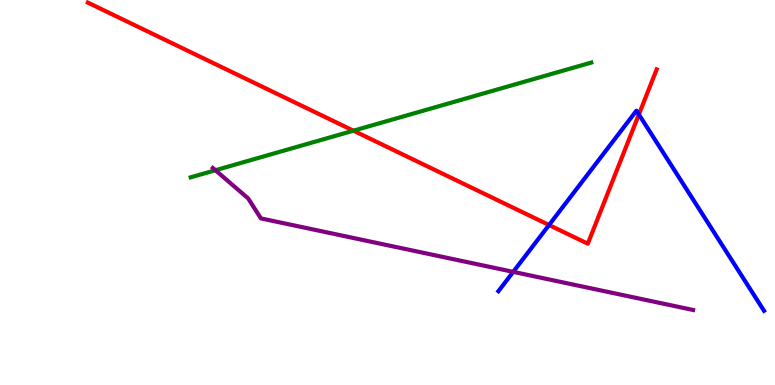[{'lines': ['blue', 'red'], 'intersections': [{'x': 7.08, 'y': 4.16}, {'x': 8.24, 'y': 7.03}]}, {'lines': ['green', 'red'], 'intersections': [{'x': 4.56, 'y': 6.61}]}, {'lines': ['purple', 'red'], 'intersections': []}, {'lines': ['blue', 'green'], 'intersections': []}, {'lines': ['blue', 'purple'], 'intersections': [{'x': 6.62, 'y': 2.94}]}, {'lines': ['green', 'purple'], 'intersections': [{'x': 2.78, 'y': 5.58}]}]